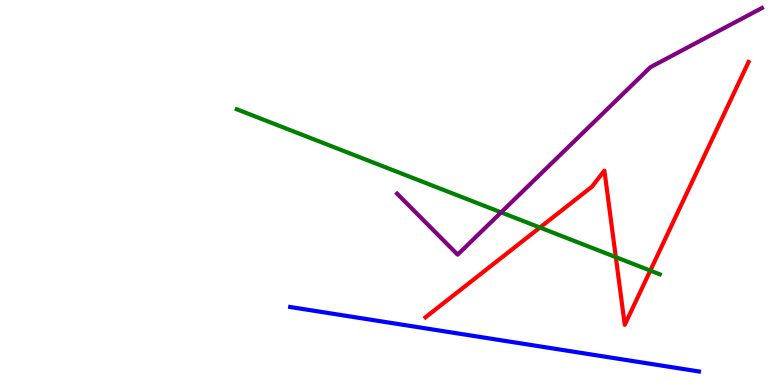[{'lines': ['blue', 'red'], 'intersections': []}, {'lines': ['green', 'red'], 'intersections': [{'x': 6.97, 'y': 4.09}, {'x': 7.95, 'y': 3.32}, {'x': 8.39, 'y': 2.97}]}, {'lines': ['purple', 'red'], 'intersections': []}, {'lines': ['blue', 'green'], 'intersections': []}, {'lines': ['blue', 'purple'], 'intersections': []}, {'lines': ['green', 'purple'], 'intersections': [{'x': 6.47, 'y': 4.48}]}]